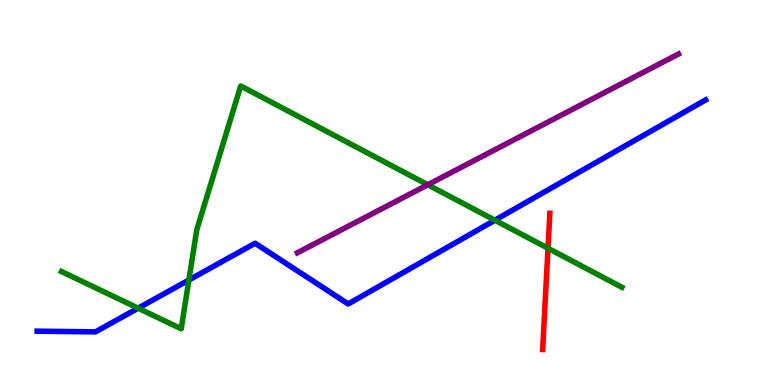[{'lines': ['blue', 'red'], 'intersections': []}, {'lines': ['green', 'red'], 'intersections': [{'x': 7.07, 'y': 3.55}]}, {'lines': ['purple', 'red'], 'intersections': []}, {'lines': ['blue', 'green'], 'intersections': [{'x': 1.78, 'y': 2.0}, {'x': 2.44, 'y': 2.73}, {'x': 6.39, 'y': 4.28}]}, {'lines': ['blue', 'purple'], 'intersections': []}, {'lines': ['green', 'purple'], 'intersections': [{'x': 5.52, 'y': 5.2}]}]